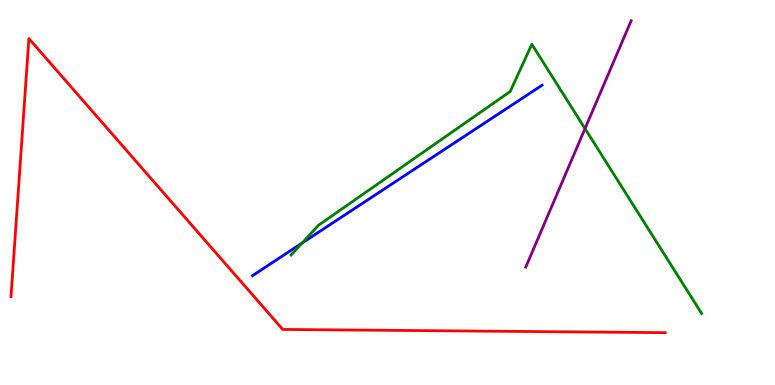[{'lines': ['blue', 'red'], 'intersections': []}, {'lines': ['green', 'red'], 'intersections': []}, {'lines': ['purple', 'red'], 'intersections': []}, {'lines': ['blue', 'green'], 'intersections': [{'x': 3.9, 'y': 3.69}]}, {'lines': ['blue', 'purple'], 'intersections': []}, {'lines': ['green', 'purple'], 'intersections': [{'x': 7.55, 'y': 6.66}]}]